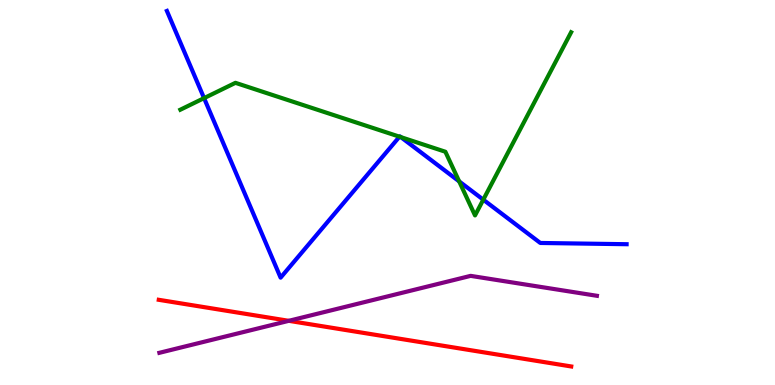[{'lines': ['blue', 'red'], 'intersections': []}, {'lines': ['green', 'red'], 'intersections': []}, {'lines': ['purple', 'red'], 'intersections': [{'x': 3.73, 'y': 1.67}]}, {'lines': ['blue', 'green'], 'intersections': [{'x': 2.63, 'y': 7.45}, {'x': 5.15, 'y': 6.45}, {'x': 5.17, 'y': 6.44}, {'x': 5.92, 'y': 5.29}, {'x': 6.24, 'y': 4.81}]}, {'lines': ['blue', 'purple'], 'intersections': []}, {'lines': ['green', 'purple'], 'intersections': []}]